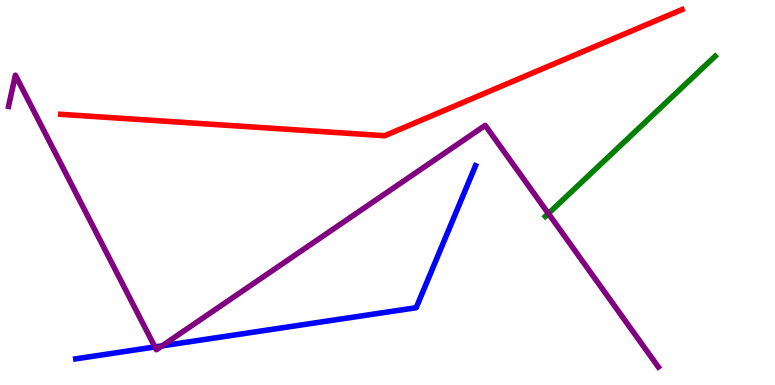[{'lines': ['blue', 'red'], 'intersections': []}, {'lines': ['green', 'red'], 'intersections': []}, {'lines': ['purple', 'red'], 'intersections': []}, {'lines': ['blue', 'green'], 'intersections': []}, {'lines': ['blue', 'purple'], 'intersections': [{'x': 2.0, 'y': 0.988}, {'x': 2.09, 'y': 1.02}]}, {'lines': ['green', 'purple'], 'intersections': [{'x': 7.08, 'y': 4.45}]}]